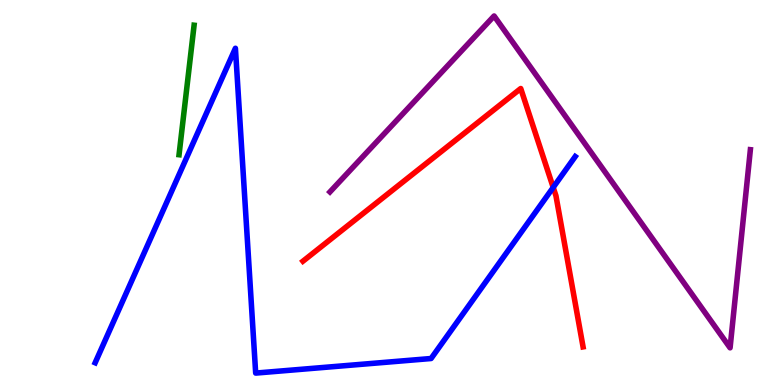[{'lines': ['blue', 'red'], 'intersections': [{'x': 7.14, 'y': 5.13}]}, {'lines': ['green', 'red'], 'intersections': []}, {'lines': ['purple', 'red'], 'intersections': []}, {'lines': ['blue', 'green'], 'intersections': []}, {'lines': ['blue', 'purple'], 'intersections': []}, {'lines': ['green', 'purple'], 'intersections': []}]